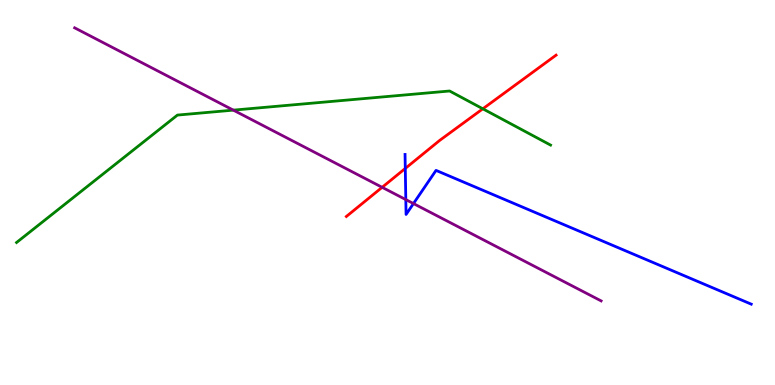[{'lines': ['blue', 'red'], 'intersections': [{'x': 5.23, 'y': 5.62}]}, {'lines': ['green', 'red'], 'intersections': [{'x': 6.23, 'y': 7.17}]}, {'lines': ['purple', 'red'], 'intersections': [{'x': 4.93, 'y': 5.13}]}, {'lines': ['blue', 'green'], 'intersections': []}, {'lines': ['blue', 'purple'], 'intersections': [{'x': 5.24, 'y': 4.82}, {'x': 5.34, 'y': 4.71}]}, {'lines': ['green', 'purple'], 'intersections': [{'x': 3.01, 'y': 7.14}]}]